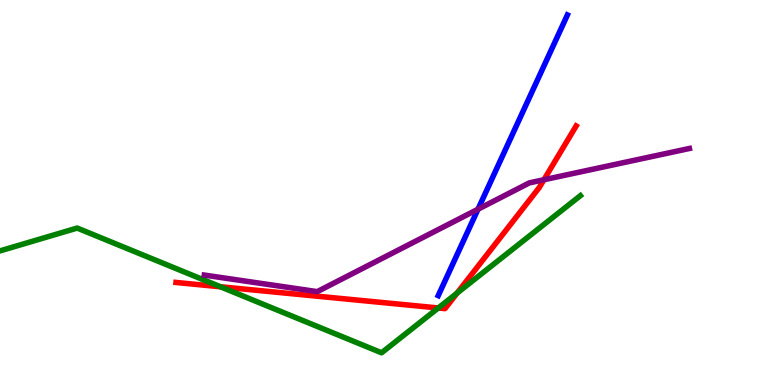[{'lines': ['blue', 'red'], 'intersections': []}, {'lines': ['green', 'red'], 'intersections': [{'x': 2.85, 'y': 2.55}, {'x': 5.66, 'y': 2.0}, {'x': 5.9, 'y': 2.39}]}, {'lines': ['purple', 'red'], 'intersections': [{'x': 7.02, 'y': 5.33}]}, {'lines': ['blue', 'green'], 'intersections': []}, {'lines': ['blue', 'purple'], 'intersections': [{'x': 6.17, 'y': 4.57}]}, {'lines': ['green', 'purple'], 'intersections': []}]